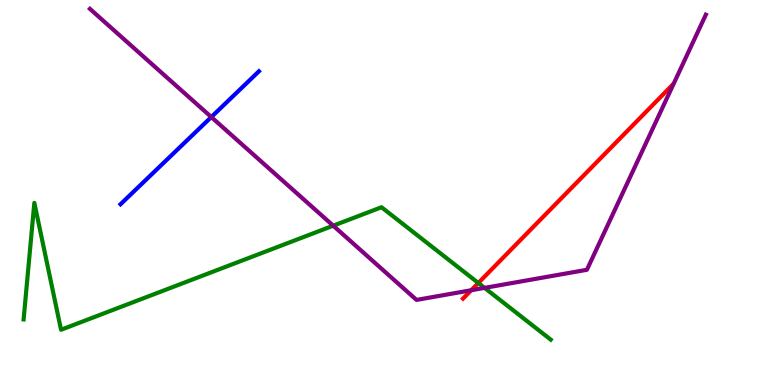[{'lines': ['blue', 'red'], 'intersections': []}, {'lines': ['green', 'red'], 'intersections': [{'x': 6.17, 'y': 2.65}]}, {'lines': ['purple', 'red'], 'intersections': [{'x': 6.08, 'y': 2.46}]}, {'lines': ['blue', 'green'], 'intersections': []}, {'lines': ['blue', 'purple'], 'intersections': [{'x': 2.73, 'y': 6.96}]}, {'lines': ['green', 'purple'], 'intersections': [{'x': 4.3, 'y': 4.14}, {'x': 6.25, 'y': 2.52}]}]